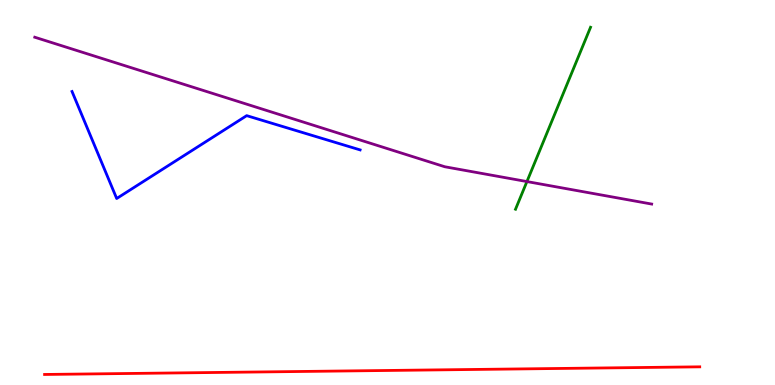[{'lines': ['blue', 'red'], 'intersections': []}, {'lines': ['green', 'red'], 'intersections': []}, {'lines': ['purple', 'red'], 'intersections': []}, {'lines': ['blue', 'green'], 'intersections': []}, {'lines': ['blue', 'purple'], 'intersections': []}, {'lines': ['green', 'purple'], 'intersections': [{'x': 6.8, 'y': 5.28}]}]